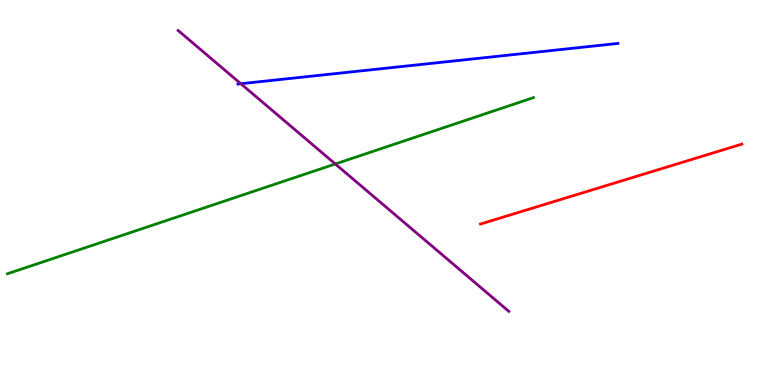[{'lines': ['blue', 'red'], 'intersections': []}, {'lines': ['green', 'red'], 'intersections': []}, {'lines': ['purple', 'red'], 'intersections': []}, {'lines': ['blue', 'green'], 'intersections': []}, {'lines': ['blue', 'purple'], 'intersections': [{'x': 3.11, 'y': 7.83}]}, {'lines': ['green', 'purple'], 'intersections': [{'x': 4.33, 'y': 5.74}]}]